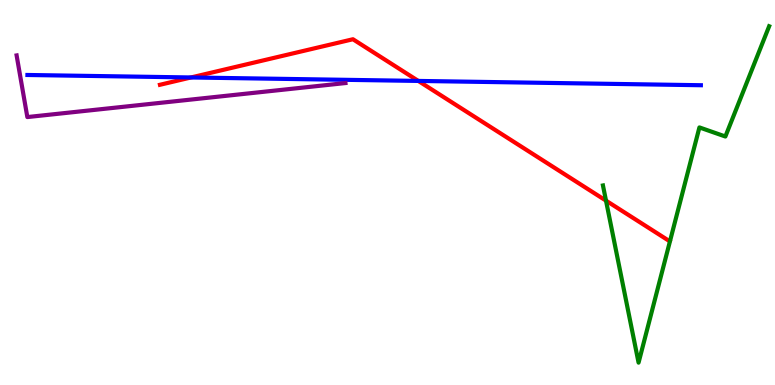[{'lines': ['blue', 'red'], 'intersections': [{'x': 2.46, 'y': 7.99}, {'x': 5.4, 'y': 7.9}]}, {'lines': ['green', 'red'], 'intersections': [{'x': 7.82, 'y': 4.79}]}, {'lines': ['purple', 'red'], 'intersections': []}, {'lines': ['blue', 'green'], 'intersections': []}, {'lines': ['blue', 'purple'], 'intersections': []}, {'lines': ['green', 'purple'], 'intersections': []}]